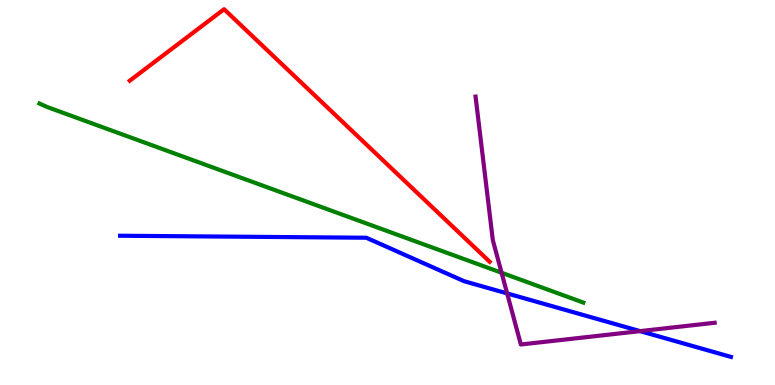[{'lines': ['blue', 'red'], 'intersections': []}, {'lines': ['green', 'red'], 'intersections': []}, {'lines': ['purple', 'red'], 'intersections': []}, {'lines': ['blue', 'green'], 'intersections': []}, {'lines': ['blue', 'purple'], 'intersections': [{'x': 6.54, 'y': 2.38}, {'x': 8.26, 'y': 1.4}]}, {'lines': ['green', 'purple'], 'intersections': [{'x': 6.47, 'y': 2.92}]}]